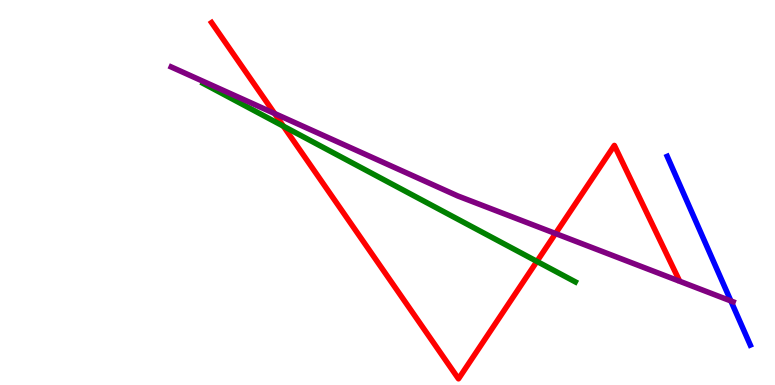[{'lines': ['blue', 'red'], 'intersections': []}, {'lines': ['green', 'red'], 'intersections': [{'x': 3.66, 'y': 6.72}, {'x': 6.93, 'y': 3.21}]}, {'lines': ['purple', 'red'], 'intersections': [{'x': 3.54, 'y': 7.05}, {'x': 7.17, 'y': 3.93}]}, {'lines': ['blue', 'green'], 'intersections': []}, {'lines': ['blue', 'purple'], 'intersections': [{'x': 9.43, 'y': 2.18}]}, {'lines': ['green', 'purple'], 'intersections': []}]